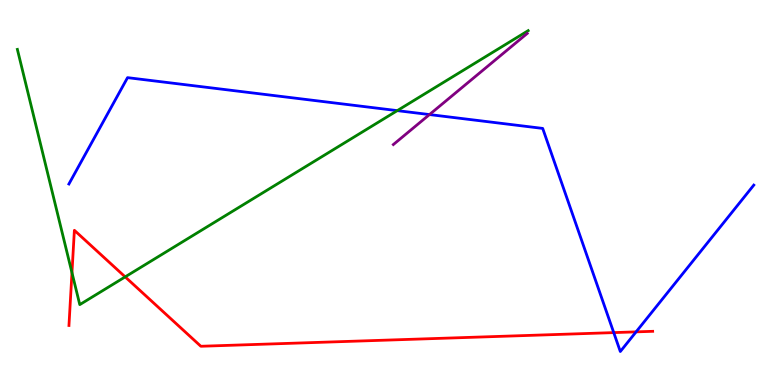[{'lines': ['blue', 'red'], 'intersections': [{'x': 7.92, 'y': 1.36}, {'x': 8.21, 'y': 1.38}]}, {'lines': ['green', 'red'], 'intersections': [{'x': 0.929, 'y': 2.92}, {'x': 1.62, 'y': 2.81}]}, {'lines': ['purple', 'red'], 'intersections': []}, {'lines': ['blue', 'green'], 'intersections': [{'x': 5.13, 'y': 7.13}]}, {'lines': ['blue', 'purple'], 'intersections': [{'x': 5.54, 'y': 7.02}]}, {'lines': ['green', 'purple'], 'intersections': []}]